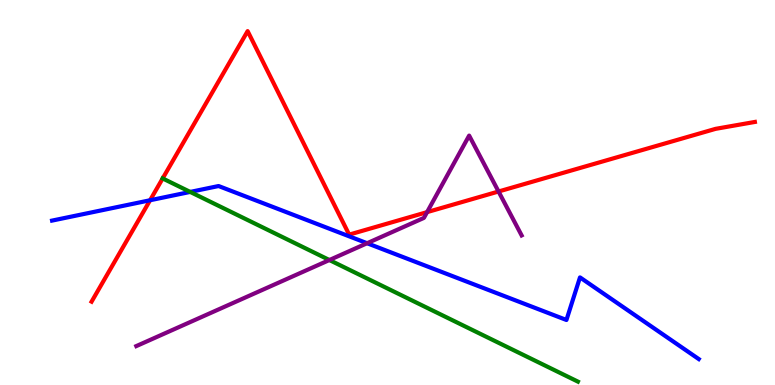[{'lines': ['blue', 'red'], 'intersections': [{'x': 1.94, 'y': 4.8}]}, {'lines': ['green', 'red'], 'intersections': [{'x': 2.1, 'y': 5.37}]}, {'lines': ['purple', 'red'], 'intersections': [{'x': 5.51, 'y': 4.49}, {'x': 6.43, 'y': 5.03}]}, {'lines': ['blue', 'green'], 'intersections': [{'x': 2.45, 'y': 5.02}]}, {'lines': ['blue', 'purple'], 'intersections': [{'x': 4.74, 'y': 3.68}]}, {'lines': ['green', 'purple'], 'intersections': [{'x': 4.25, 'y': 3.25}]}]